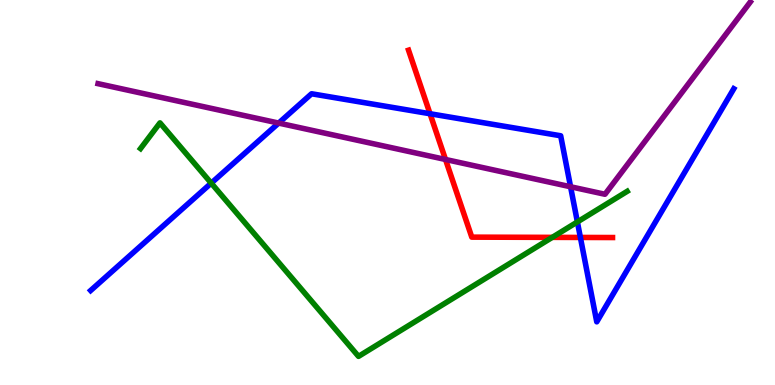[{'lines': ['blue', 'red'], 'intersections': [{'x': 5.55, 'y': 7.05}, {'x': 7.49, 'y': 3.83}]}, {'lines': ['green', 'red'], 'intersections': [{'x': 7.13, 'y': 3.83}]}, {'lines': ['purple', 'red'], 'intersections': [{'x': 5.75, 'y': 5.86}]}, {'lines': ['blue', 'green'], 'intersections': [{'x': 2.73, 'y': 5.24}, {'x': 7.45, 'y': 4.24}]}, {'lines': ['blue', 'purple'], 'intersections': [{'x': 3.6, 'y': 6.8}, {'x': 7.36, 'y': 5.15}]}, {'lines': ['green', 'purple'], 'intersections': []}]